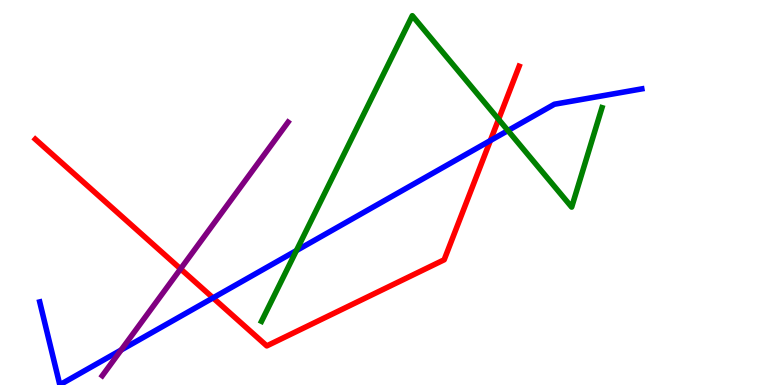[{'lines': ['blue', 'red'], 'intersections': [{'x': 2.75, 'y': 2.26}, {'x': 6.33, 'y': 6.35}]}, {'lines': ['green', 'red'], 'intersections': [{'x': 6.43, 'y': 6.9}]}, {'lines': ['purple', 'red'], 'intersections': [{'x': 2.33, 'y': 3.02}]}, {'lines': ['blue', 'green'], 'intersections': [{'x': 3.82, 'y': 3.49}, {'x': 6.55, 'y': 6.61}]}, {'lines': ['blue', 'purple'], 'intersections': [{'x': 1.56, 'y': 0.908}]}, {'lines': ['green', 'purple'], 'intersections': []}]